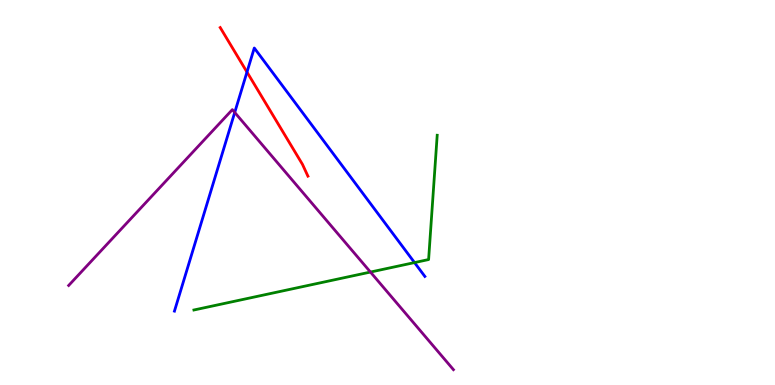[{'lines': ['blue', 'red'], 'intersections': [{'x': 3.19, 'y': 8.13}]}, {'lines': ['green', 'red'], 'intersections': []}, {'lines': ['purple', 'red'], 'intersections': []}, {'lines': ['blue', 'green'], 'intersections': [{'x': 5.35, 'y': 3.18}]}, {'lines': ['blue', 'purple'], 'intersections': [{'x': 3.03, 'y': 7.08}]}, {'lines': ['green', 'purple'], 'intersections': [{'x': 4.78, 'y': 2.93}]}]